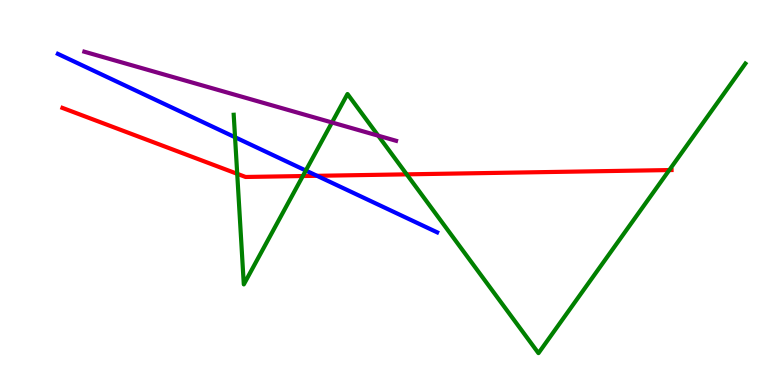[{'lines': ['blue', 'red'], 'intersections': [{'x': 4.09, 'y': 5.43}]}, {'lines': ['green', 'red'], 'intersections': [{'x': 3.06, 'y': 5.49}, {'x': 3.91, 'y': 5.43}, {'x': 5.25, 'y': 5.47}, {'x': 8.64, 'y': 5.58}]}, {'lines': ['purple', 'red'], 'intersections': []}, {'lines': ['blue', 'green'], 'intersections': [{'x': 3.03, 'y': 6.44}, {'x': 3.95, 'y': 5.57}]}, {'lines': ['blue', 'purple'], 'intersections': []}, {'lines': ['green', 'purple'], 'intersections': [{'x': 4.28, 'y': 6.82}, {'x': 4.88, 'y': 6.48}]}]